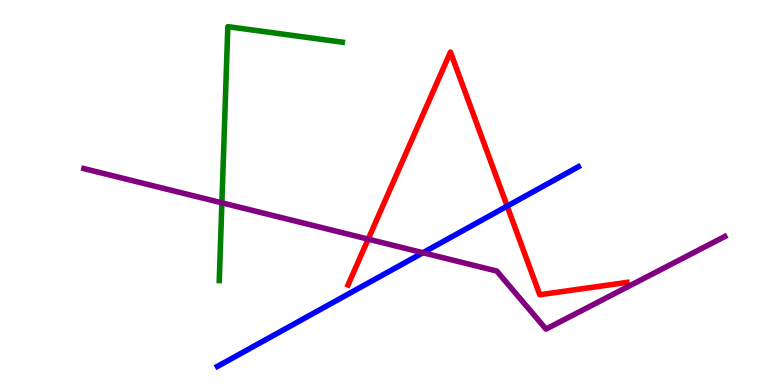[{'lines': ['blue', 'red'], 'intersections': [{'x': 6.54, 'y': 4.65}]}, {'lines': ['green', 'red'], 'intersections': []}, {'lines': ['purple', 'red'], 'intersections': [{'x': 4.75, 'y': 3.79}]}, {'lines': ['blue', 'green'], 'intersections': []}, {'lines': ['blue', 'purple'], 'intersections': [{'x': 5.46, 'y': 3.44}]}, {'lines': ['green', 'purple'], 'intersections': [{'x': 2.86, 'y': 4.73}]}]